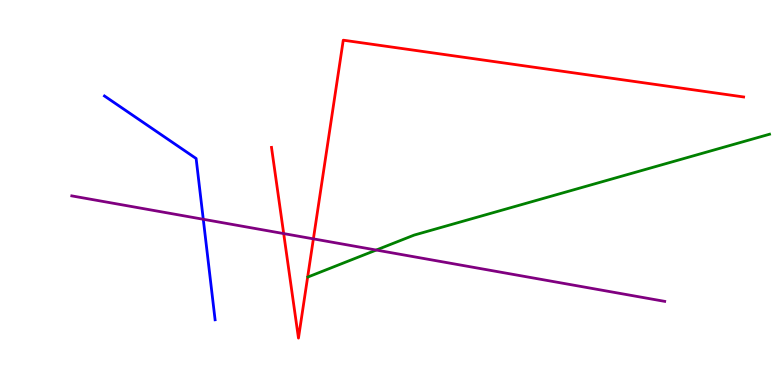[{'lines': ['blue', 'red'], 'intersections': []}, {'lines': ['green', 'red'], 'intersections': []}, {'lines': ['purple', 'red'], 'intersections': [{'x': 3.66, 'y': 3.93}, {'x': 4.04, 'y': 3.8}]}, {'lines': ['blue', 'green'], 'intersections': []}, {'lines': ['blue', 'purple'], 'intersections': [{'x': 2.62, 'y': 4.3}]}, {'lines': ['green', 'purple'], 'intersections': [{'x': 4.85, 'y': 3.51}]}]